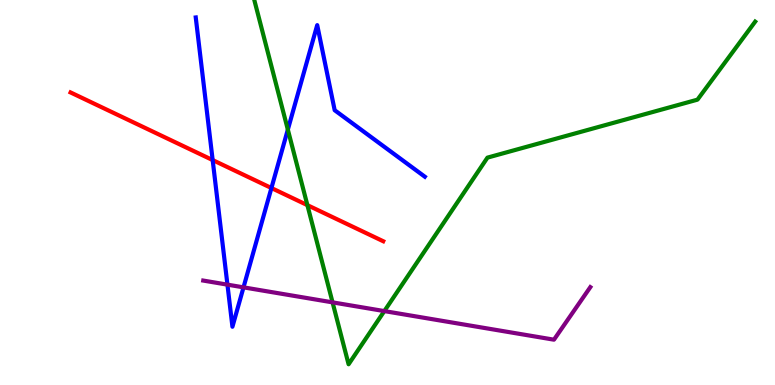[{'lines': ['blue', 'red'], 'intersections': [{'x': 2.74, 'y': 5.84}, {'x': 3.5, 'y': 5.12}]}, {'lines': ['green', 'red'], 'intersections': [{'x': 3.97, 'y': 4.67}]}, {'lines': ['purple', 'red'], 'intersections': []}, {'lines': ['blue', 'green'], 'intersections': [{'x': 3.71, 'y': 6.63}]}, {'lines': ['blue', 'purple'], 'intersections': [{'x': 2.93, 'y': 2.61}, {'x': 3.14, 'y': 2.54}]}, {'lines': ['green', 'purple'], 'intersections': [{'x': 4.29, 'y': 2.15}, {'x': 4.96, 'y': 1.92}]}]